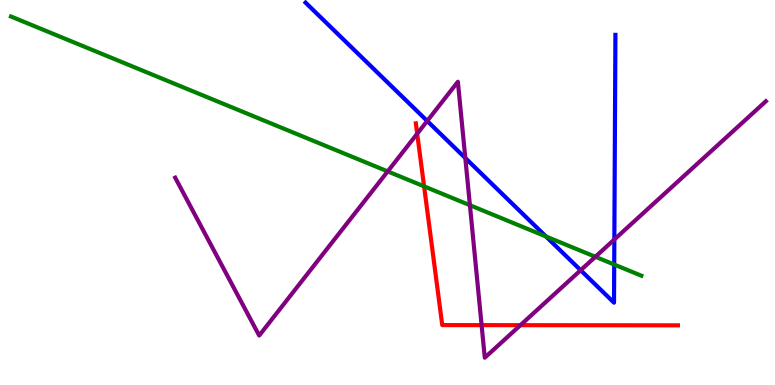[{'lines': ['blue', 'red'], 'intersections': []}, {'lines': ['green', 'red'], 'intersections': [{'x': 5.47, 'y': 5.16}]}, {'lines': ['purple', 'red'], 'intersections': [{'x': 5.38, 'y': 6.53}, {'x': 6.21, 'y': 1.55}, {'x': 6.71, 'y': 1.55}]}, {'lines': ['blue', 'green'], 'intersections': [{'x': 7.04, 'y': 3.86}, {'x': 7.93, 'y': 3.13}]}, {'lines': ['blue', 'purple'], 'intersections': [{'x': 5.51, 'y': 6.86}, {'x': 6.0, 'y': 5.9}, {'x': 7.49, 'y': 2.98}, {'x': 7.93, 'y': 3.78}]}, {'lines': ['green', 'purple'], 'intersections': [{'x': 5.0, 'y': 5.55}, {'x': 6.06, 'y': 4.67}, {'x': 7.68, 'y': 3.33}]}]